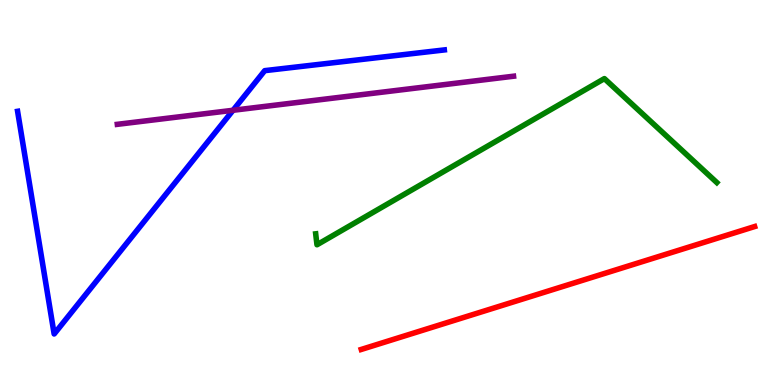[{'lines': ['blue', 'red'], 'intersections': []}, {'lines': ['green', 'red'], 'intersections': []}, {'lines': ['purple', 'red'], 'intersections': []}, {'lines': ['blue', 'green'], 'intersections': []}, {'lines': ['blue', 'purple'], 'intersections': [{'x': 3.01, 'y': 7.14}]}, {'lines': ['green', 'purple'], 'intersections': []}]